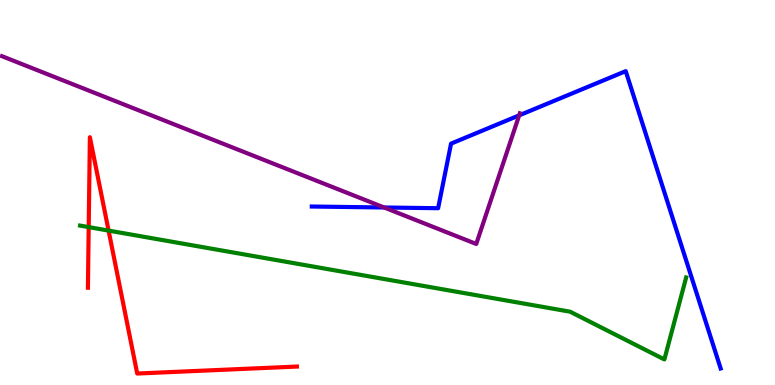[{'lines': ['blue', 'red'], 'intersections': []}, {'lines': ['green', 'red'], 'intersections': [{'x': 1.14, 'y': 4.1}, {'x': 1.4, 'y': 4.01}]}, {'lines': ['purple', 'red'], 'intersections': []}, {'lines': ['blue', 'green'], 'intersections': []}, {'lines': ['blue', 'purple'], 'intersections': [{'x': 4.96, 'y': 4.61}, {'x': 6.7, 'y': 7.0}]}, {'lines': ['green', 'purple'], 'intersections': []}]